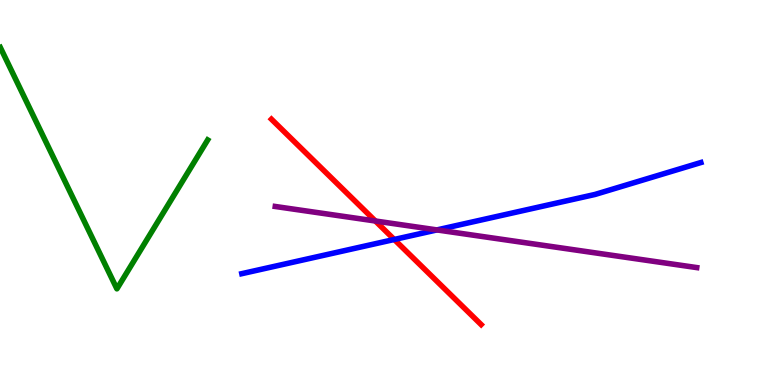[{'lines': ['blue', 'red'], 'intersections': [{'x': 5.09, 'y': 3.78}]}, {'lines': ['green', 'red'], 'intersections': []}, {'lines': ['purple', 'red'], 'intersections': [{'x': 4.84, 'y': 4.26}]}, {'lines': ['blue', 'green'], 'intersections': []}, {'lines': ['blue', 'purple'], 'intersections': [{'x': 5.64, 'y': 4.03}]}, {'lines': ['green', 'purple'], 'intersections': []}]